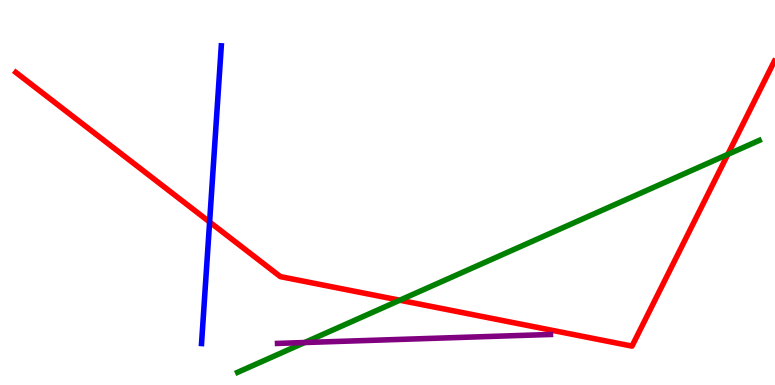[{'lines': ['blue', 'red'], 'intersections': [{'x': 2.7, 'y': 4.23}]}, {'lines': ['green', 'red'], 'intersections': [{'x': 5.16, 'y': 2.2}, {'x': 9.39, 'y': 5.99}]}, {'lines': ['purple', 'red'], 'intersections': []}, {'lines': ['blue', 'green'], 'intersections': []}, {'lines': ['blue', 'purple'], 'intersections': []}, {'lines': ['green', 'purple'], 'intersections': [{'x': 3.93, 'y': 1.1}]}]